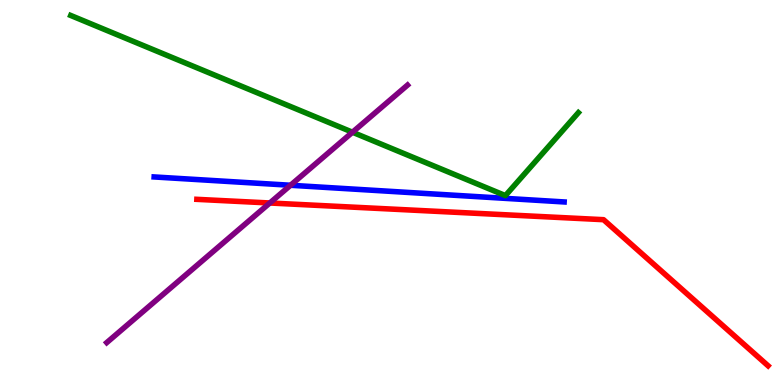[{'lines': ['blue', 'red'], 'intersections': []}, {'lines': ['green', 'red'], 'intersections': []}, {'lines': ['purple', 'red'], 'intersections': [{'x': 3.48, 'y': 4.73}]}, {'lines': ['blue', 'green'], 'intersections': []}, {'lines': ['blue', 'purple'], 'intersections': [{'x': 3.75, 'y': 5.19}]}, {'lines': ['green', 'purple'], 'intersections': [{'x': 4.55, 'y': 6.57}]}]